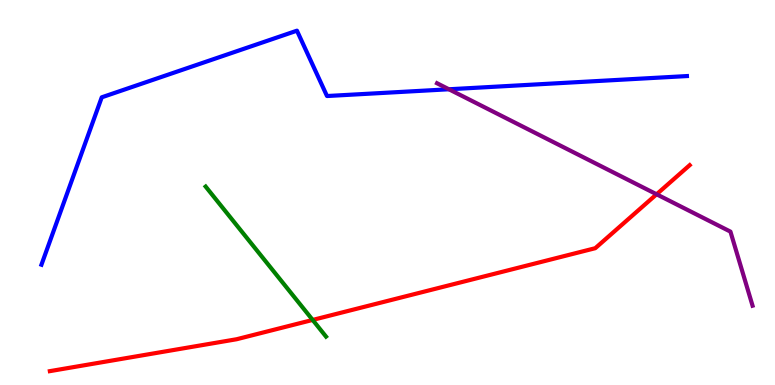[{'lines': ['blue', 'red'], 'intersections': []}, {'lines': ['green', 'red'], 'intersections': [{'x': 4.03, 'y': 1.69}]}, {'lines': ['purple', 'red'], 'intersections': [{'x': 8.47, 'y': 4.95}]}, {'lines': ['blue', 'green'], 'intersections': []}, {'lines': ['blue', 'purple'], 'intersections': [{'x': 5.79, 'y': 7.68}]}, {'lines': ['green', 'purple'], 'intersections': []}]